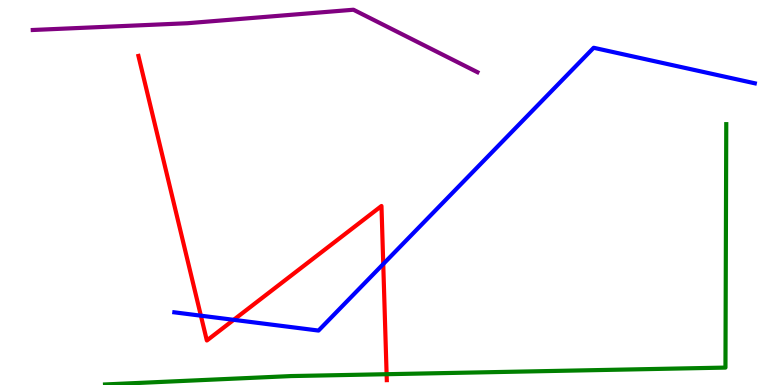[{'lines': ['blue', 'red'], 'intersections': [{'x': 2.59, 'y': 1.8}, {'x': 3.02, 'y': 1.69}, {'x': 4.95, 'y': 3.14}]}, {'lines': ['green', 'red'], 'intersections': [{'x': 4.99, 'y': 0.28}]}, {'lines': ['purple', 'red'], 'intersections': []}, {'lines': ['blue', 'green'], 'intersections': []}, {'lines': ['blue', 'purple'], 'intersections': []}, {'lines': ['green', 'purple'], 'intersections': []}]